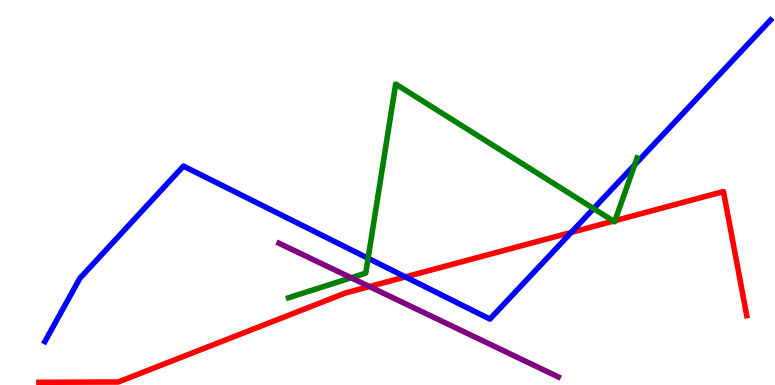[{'lines': ['blue', 'red'], 'intersections': [{'x': 5.23, 'y': 2.81}, {'x': 7.37, 'y': 3.96}]}, {'lines': ['green', 'red'], 'intersections': [{'x': 7.92, 'y': 4.26}, {'x': 7.94, 'y': 4.27}]}, {'lines': ['purple', 'red'], 'intersections': [{'x': 4.77, 'y': 2.56}]}, {'lines': ['blue', 'green'], 'intersections': [{'x': 4.75, 'y': 3.29}, {'x': 7.66, 'y': 4.58}, {'x': 8.19, 'y': 5.72}]}, {'lines': ['blue', 'purple'], 'intersections': []}, {'lines': ['green', 'purple'], 'intersections': [{'x': 4.53, 'y': 2.79}]}]